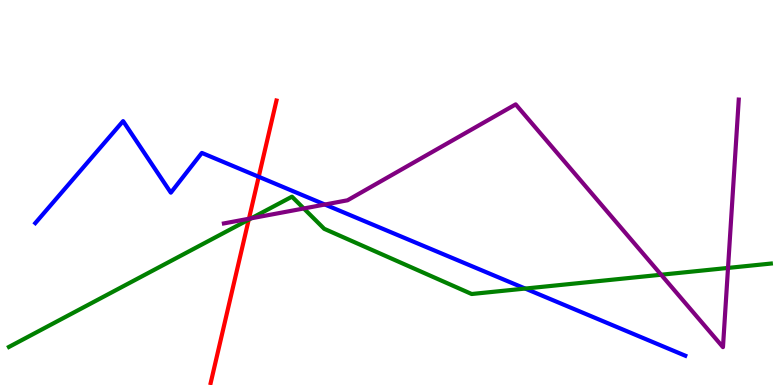[{'lines': ['blue', 'red'], 'intersections': [{'x': 3.34, 'y': 5.41}]}, {'lines': ['green', 'red'], 'intersections': [{'x': 3.21, 'y': 4.29}]}, {'lines': ['purple', 'red'], 'intersections': [{'x': 3.21, 'y': 4.32}]}, {'lines': ['blue', 'green'], 'intersections': [{'x': 6.78, 'y': 2.5}]}, {'lines': ['blue', 'purple'], 'intersections': [{'x': 4.19, 'y': 4.69}]}, {'lines': ['green', 'purple'], 'intersections': [{'x': 3.24, 'y': 4.33}, {'x': 3.92, 'y': 4.59}, {'x': 8.53, 'y': 2.86}, {'x': 9.39, 'y': 3.04}]}]